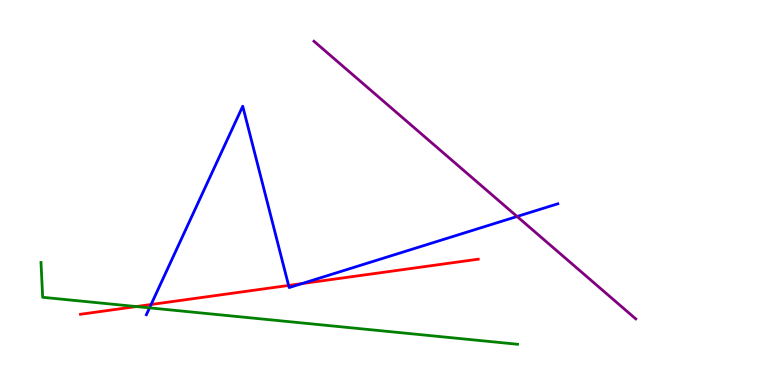[{'lines': ['blue', 'red'], 'intersections': [{'x': 1.95, 'y': 2.09}, {'x': 3.72, 'y': 2.59}, {'x': 3.89, 'y': 2.63}]}, {'lines': ['green', 'red'], 'intersections': [{'x': 1.76, 'y': 2.04}]}, {'lines': ['purple', 'red'], 'intersections': []}, {'lines': ['blue', 'green'], 'intersections': [{'x': 1.93, 'y': 2.0}]}, {'lines': ['blue', 'purple'], 'intersections': [{'x': 6.67, 'y': 4.38}]}, {'lines': ['green', 'purple'], 'intersections': []}]